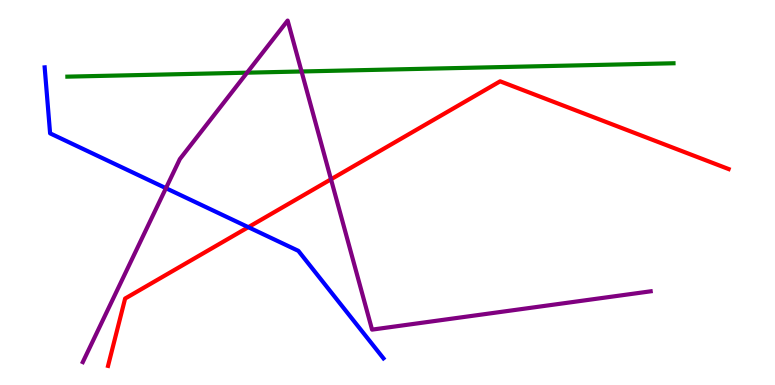[{'lines': ['blue', 'red'], 'intersections': [{'x': 3.2, 'y': 4.1}]}, {'lines': ['green', 'red'], 'intersections': []}, {'lines': ['purple', 'red'], 'intersections': [{'x': 4.27, 'y': 5.34}]}, {'lines': ['blue', 'green'], 'intersections': []}, {'lines': ['blue', 'purple'], 'intersections': [{'x': 2.14, 'y': 5.11}]}, {'lines': ['green', 'purple'], 'intersections': [{'x': 3.19, 'y': 8.11}, {'x': 3.89, 'y': 8.14}]}]